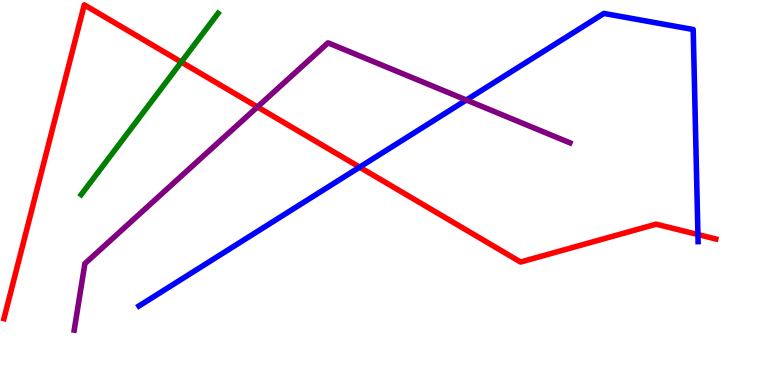[{'lines': ['blue', 'red'], 'intersections': [{'x': 4.64, 'y': 5.66}, {'x': 9.01, 'y': 3.91}]}, {'lines': ['green', 'red'], 'intersections': [{'x': 2.34, 'y': 8.39}]}, {'lines': ['purple', 'red'], 'intersections': [{'x': 3.32, 'y': 7.22}]}, {'lines': ['blue', 'green'], 'intersections': []}, {'lines': ['blue', 'purple'], 'intersections': [{'x': 6.02, 'y': 7.4}]}, {'lines': ['green', 'purple'], 'intersections': []}]